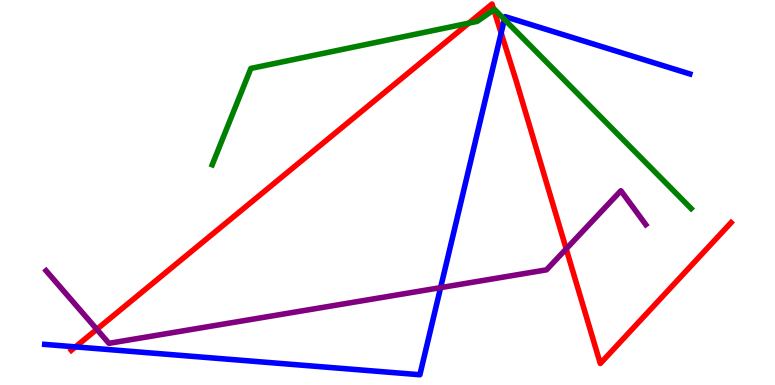[{'lines': ['blue', 'red'], 'intersections': [{'x': 0.974, 'y': 0.99}, {'x': 6.47, 'y': 9.14}]}, {'lines': ['green', 'red'], 'intersections': [{'x': 6.05, 'y': 9.4}, {'x': 6.37, 'y': 9.74}]}, {'lines': ['purple', 'red'], 'intersections': [{'x': 1.25, 'y': 1.45}, {'x': 7.31, 'y': 3.54}]}, {'lines': ['blue', 'green'], 'intersections': [{'x': 6.51, 'y': 9.5}]}, {'lines': ['blue', 'purple'], 'intersections': [{'x': 5.69, 'y': 2.53}]}, {'lines': ['green', 'purple'], 'intersections': []}]